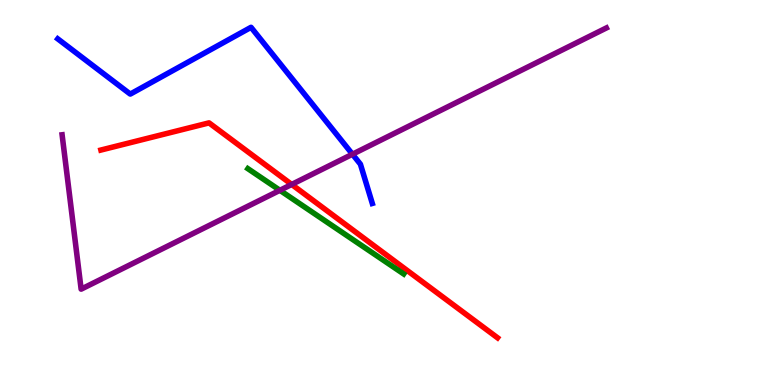[{'lines': ['blue', 'red'], 'intersections': []}, {'lines': ['green', 'red'], 'intersections': []}, {'lines': ['purple', 'red'], 'intersections': [{'x': 3.76, 'y': 5.21}]}, {'lines': ['blue', 'green'], 'intersections': []}, {'lines': ['blue', 'purple'], 'intersections': [{'x': 4.55, 'y': 5.99}]}, {'lines': ['green', 'purple'], 'intersections': [{'x': 3.61, 'y': 5.06}]}]